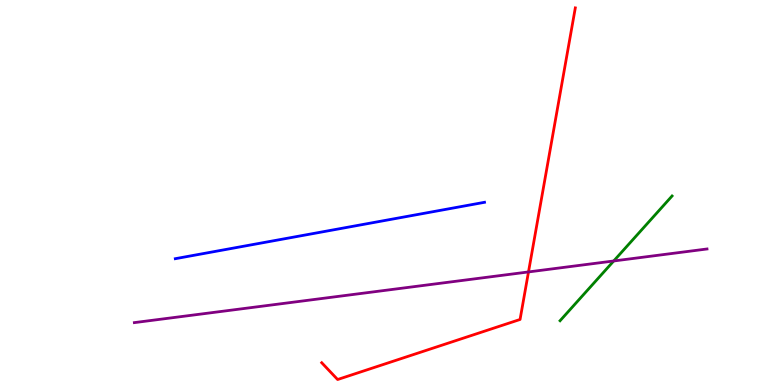[{'lines': ['blue', 'red'], 'intersections': []}, {'lines': ['green', 'red'], 'intersections': []}, {'lines': ['purple', 'red'], 'intersections': [{'x': 6.82, 'y': 2.94}]}, {'lines': ['blue', 'green'], 'intersections': []}, {'lines': ['blue', 'purple'], 'intersections': []}, {'lines': ['green', 'purple'], 'intersections': [{'x': 7.92, 'y': 3.22}]}]